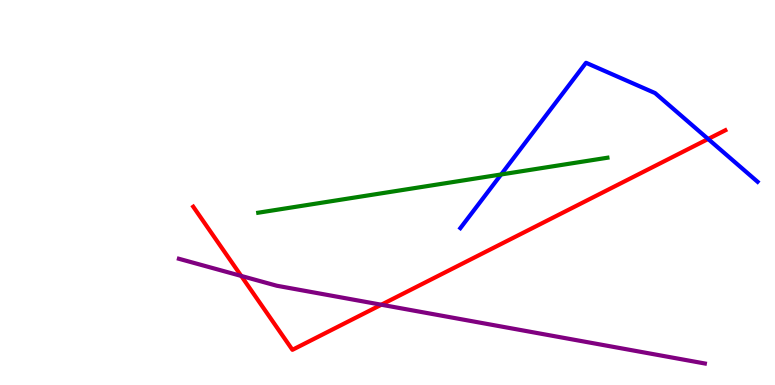[{'lines': ['blue', 'red'], 'intersections': [{'x': 9.14, 'y': 6.39}]}, {'lines': ['green', 'red'], 'intersections': []}, {'lines': ['purple', 'red'], 'intersections': [{'x': 3.11, 'y': 2.83}, {'x': 4.92, 'y': 2.09}]}, {'lines': ['blue', 'green'], 'intersections': [{'x': 6.47, 'y': 5.47}]}, {'lines': ['blue', 'purple'], 'intersections': []}, {'lines': ['green', 'purple'], 'intersections': []}]